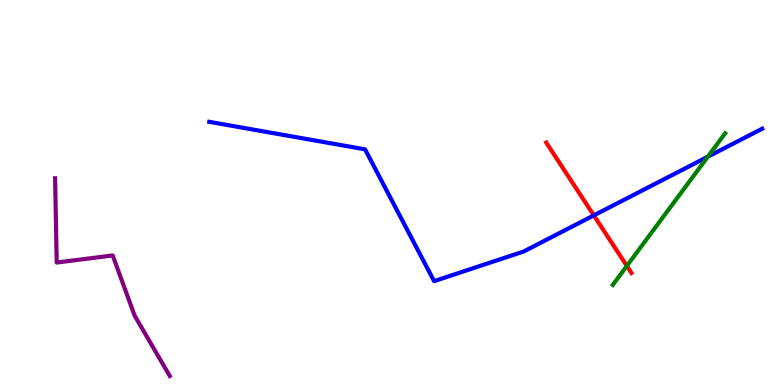[{'lines': ['blue', 'red'], 'intersections': [{'x': 7.66, 'y': 4.41}]}, {'lines': ['green', 'red'], 'intersections': [{'x': 8.09, 'y': 3.09}]}, {'lines': ['purple', 'red'], 'intersections': []}, {'lines': ['blue', 'green'], 'intersections': [{'x': 9.13, 'y': 5.93}]}, {'lines': ['blue', 'purple'], 'intersections': []}, {'lines': ['green', 'purple'], 'intersections': []}]